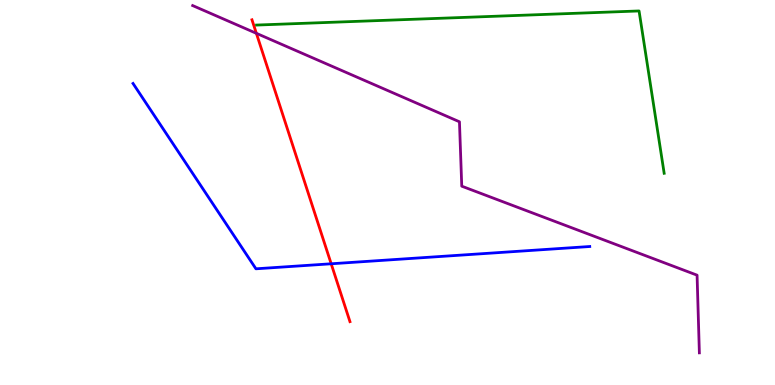[{'lines': ['blue', 'red'], 'intersections': [{'x': 4.27, 'y': 3.15}]}, {'lines': ['green', 'red'], 'intersections': []}, {'lines': ['purple', 'red'], 'intersections': [{'x': 3.31, 'y': 9.13}]}, {'lines': ['blue', 'green'], 'intersections': []}, {'lines': ['blue', 'purple'], 'intersections': []}, {'lines': ['green', 'purple'], 'intersections': []}]